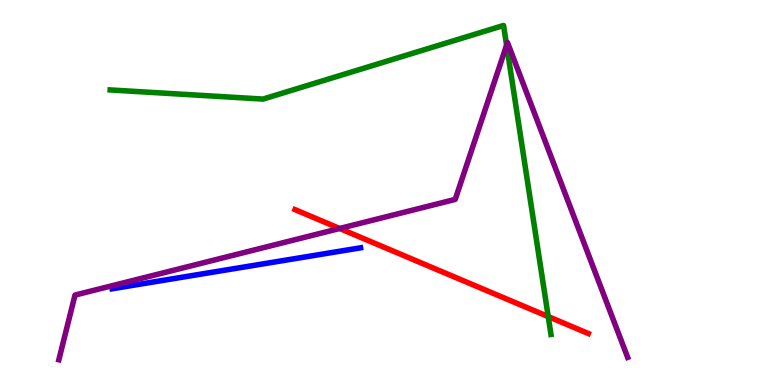[{'lines': ['blue', 'red'], 'intersections': []}, {'lines': ['green', 'red'], 'intersections': [{'x': 7.07, 'y': 1.78}]}, {'lines': ['purple', 'red'], 'intersections': [{'x': 4.38, 'y': 4.07}]}, {'lines': ['blue', 'green'], 'intersections': []}, {'lines': ['blue', 'purple'], 'intersections': []}, {'lines': ['green', 'purple'], 'intersections': [{'x': 6.54, 'y': 8.83}]}]